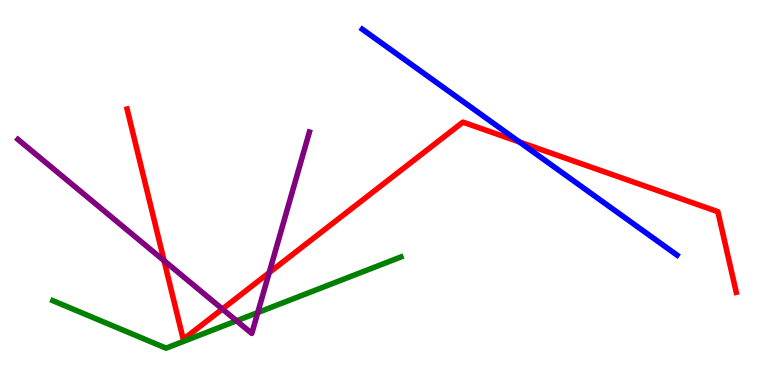[{'lines': ['blue', 'red'], 'intersections': [{'x': 6.7, 'y': 6.31}]}, {'lines': ['green', 'red'], 'intersections': []}, {'lines': ['purple', 'red'], 'intersections': [{'x': 2.12, 'y': 3.23}, {'x': 2.87, 'y': 1.97}, {'x': 3.47, 'y': 2.92}]}, {'lines': ['blue', 'green'], 'intersections': []}, {'lines': ['blue', 'purple'], 'intersections': []}, {'lines': ['green', 'purple'], 'intersections': [{'x': 3.05, 'y': 1.67}, {'x': 3.33, 'y': 1.88}]}]